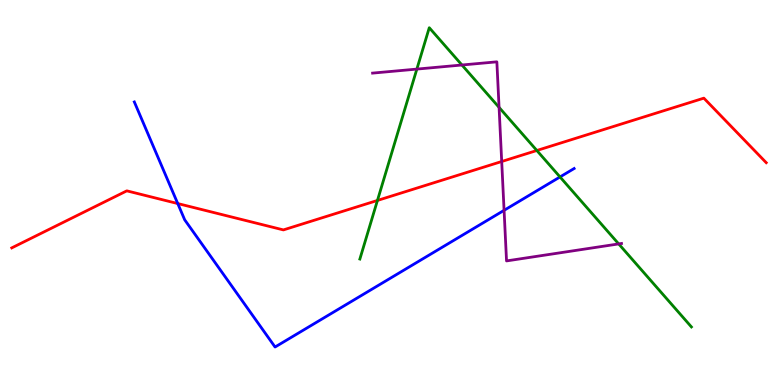[{'lines': ['blue', 'red'], 'intersections': [{'x': 2.29, 'y': 4.71}]}, {'lines': ['green', 'red'], 'intersections': [{'x': 4.87, 'y': 4.79}, {'x': 6.93, 'y': 6.09}]}, {'lines': ['purple', 'red'], 'intersections': [{'x': 6.47, 'y': 5.81}]}, {'lines': ['blue', 'green'], 'intersections': [{'x': 7.23, 'y': 5.4}]}, {'lines': ['blue', 'purple'], 'intersections': [{'x': 6.5, 'y': 4.54}]}, {'lines': ['green', 'purple'], 'intersections': [{'x': 5.38, 'y': 8.21}, {'x': 5.96, 'y': 8.31}, {'x': 6.44, 'y': 7.21}, {'x': 7.98, 'y': 3.66}]}]